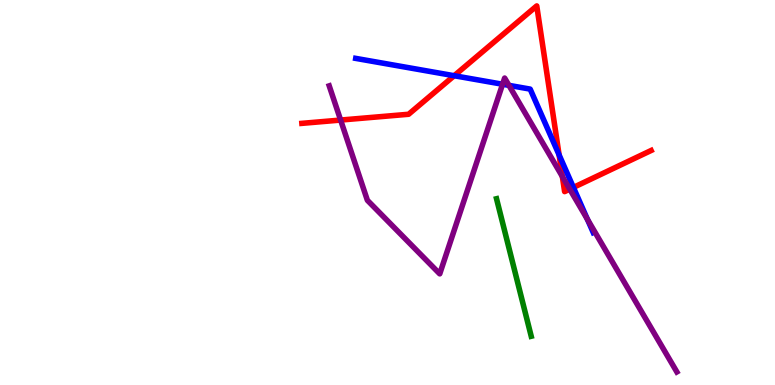[{'lines': ['blue', 'red'], 'intersections': [{'x': 5.86, 'y': 8.03}, {'x': 7.21, 'y': 5.98}, {'x': 7.4, 'y': 5.13}]}, {'lines': ['green', 'red'], 'intersections': []}, {'lines': ['purple', 'red'], 'intersections': [{'x': 4.4, 'y': 6.88}, {'x': 7.26, 'y': 5.41}, {'x': 7.35, 'y': 5.09}]}, {'lines': ['blue', 'green'], 'intersections': []}, {'lines': ['blue', 'purple'], 'intersections': [{'x': 6.48, 'y': 7.81}, {'x': 6.57, 'y': 7.78}, {'x': 7.58, 'y': 4.3}]}, {'lines': ['green', 'purple'], 'intersections': []}]